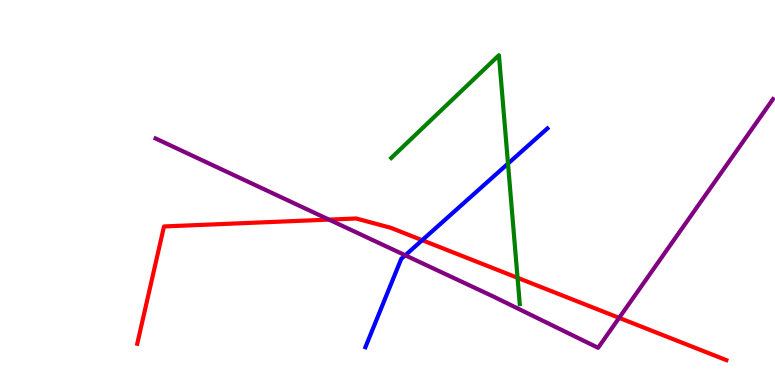[{'lines': ['blue', 'red'], 'intersections': [{'x': 5.45, 'y': 3.76}]}, {'lines': ['green', 'red'], 'intersections': [{'x': 6.68, 'y': 2.78}]}, {'lines': ['purple', 'red'], 'intersections': [{'x': 4.24, 'y': 4.3}, {'x': 7.99, 'y': 1.74}]}, {'lines': ['blue', 'green'], 'intersections': [{'x': 6.55, 'y': 5.75}]}, {'lines': ['blue', 'purple'], 'intersections': [{'x': 5.23, 'y': 3.37}]}, {'lines': ['green', 'purple'], 'intersections': []}]